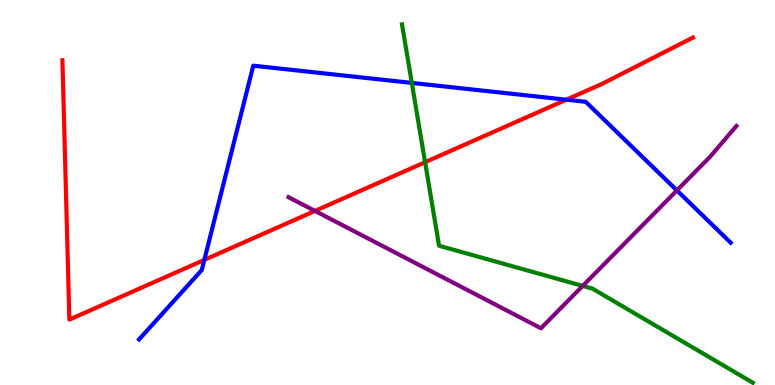[{'lines': ['blue', 'red'], 'intersections': [{'x': 2.64, 'y': 3.25}, {'x': 7.31, 'y': 7.41}]}, {'lines': ['green', 'red'], 'intersections': [{'x': 5.48, 'y': 5.79}]}, {'lines': ['purple', 'red'], 'intersections': [{'x': 4.06, 'y': 4.52}]}, {'lines': ['blue', 'green'], 'intersections': [{'x': 5.31, 'y': 7.85}]}, {'lines': ['blue', 'purple'], 'intersections': [{'x': 8.73, 'y': 5.05}]}, {'lines': ['green', 'purple'], 'intersections': [{'x': 7.52, 'y': 2.57}]}]